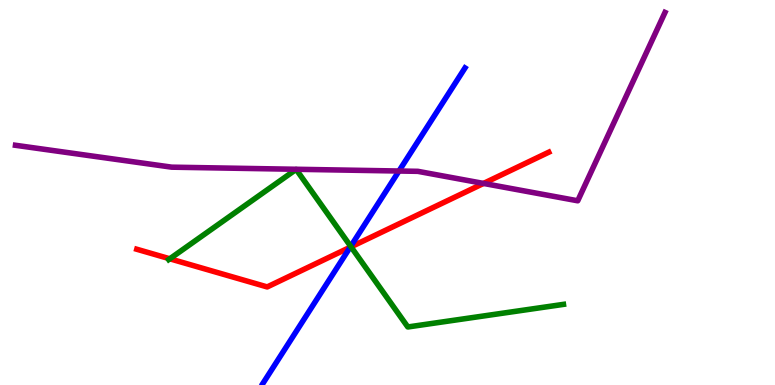[{'lines': ['blue', 'red'], 'intersections': [{'x': 4.52, 'y': 3.58}]}, {'lines': ['green', 'red'], 'intersections': [{'x': 2.19, 'y': 3.28}, {'x': 4.53, 'y': 3.59}]}, {'lines': ['purple', 'red'], 'intersections': [{'x': 6.24, 'y': 5.24}]}, {'lines': ['blue', 'green'], 'intersections': [{'x': 4.53, 'y': 3.6}]}, {'lines': ['blue', 'purple'], 'intersections': [{'x': 5.15, 'y': 5.56}]}, {'lines': ['green', 'purple'], 'intersections': []}]